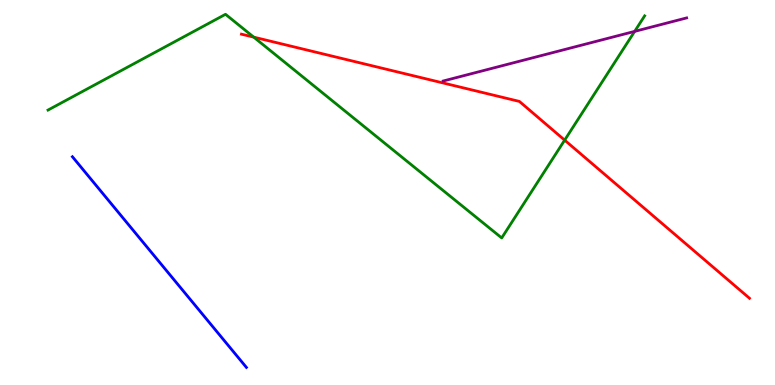[{'lines': ['blue', 'red'], 'intersections': []}, {'lines': ['green', 'red'], 'intersections': [{'x': 3.27, 'y': 9.04}, {'x': 7.29, 'y': 6.36}]}, {'lines': ['purple', 'red'], 'intersections': []}, {'lines': ['blue', 'green'], 'intersections': []}, {'lines': ['blue', 'purple'], 'intersections': []}, {'lines': ['green', 'purple'], 'intersections': [{'x': 8.19, 'y': 9.18}]}]